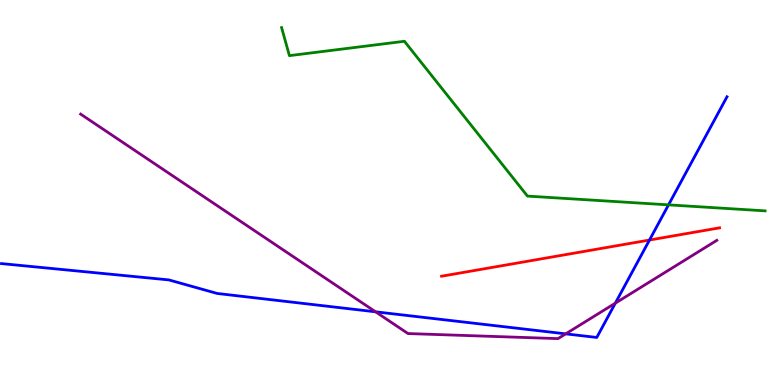[{'lines': ['blue', 'red'], 'intersections': [{'x': 8.38, 'y': 3.77}]}, {'lines': ['green', 'red'], 'intersections': []}, {'lines': ['purple', 'red'], 'intersections': []}, {'lines': ['blue', 'green'], 'intersections': [{'x': 8.63, 'y': 4.68}]}, {'lines': ['blue', 'purple'], 'intersections': [{'x': 4.85, 'y': 1.9}, {'x': 7.3, 'y': 1.33}, {'x': 7.94, 'y': 2.13}]}, {'lines': ['green', 'purple'], 'intersections': []}]